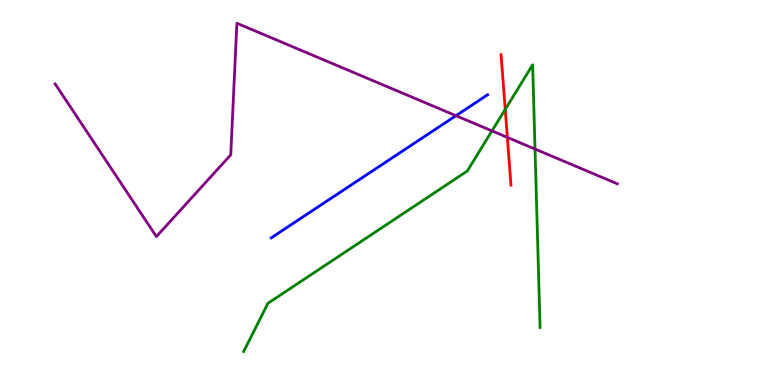[{'lines': ['blue', 'red'], 'intersections': []}, {'lines': ['green', 'red'], 'intersections': [{'x': 6.52, 'y': 7.16}]}, {'lines': ['purple', 'red'], 'intersections': [{'x': 6.55, 'y': 6.43}]}, {'lines': ['blue', 'green'], 'intersections': []}, {'lines': ['blue', 'purple'], 'intersections': [{'x': 5.88, 'y': 6.99}]}, {'lines': ['green', 'purple'], 'intersections': [{'x': 6.35, 'y': 6.6}, {'x': 6.9, 'y': 6.13}]}]